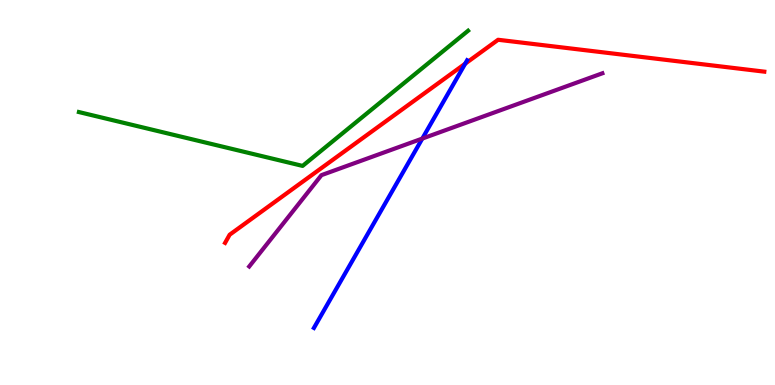[{'lines': ['blue', 'red'], 'intersections': [{'x': 6.0, 'y': 8.35}]}, {'lines': ['green', 'red'], 'intersections': []}, {'lines': ['purple', 'red'], 'intersections': []}, {'lines': ['blue', 'green'], 'intersections': []}, {'lines': ['blue', 'purple'], 'intersections': [{'x': 5.45, 'y': 6.4}]}, {'lines': ['green', 'purple'], 'intersections': []}]